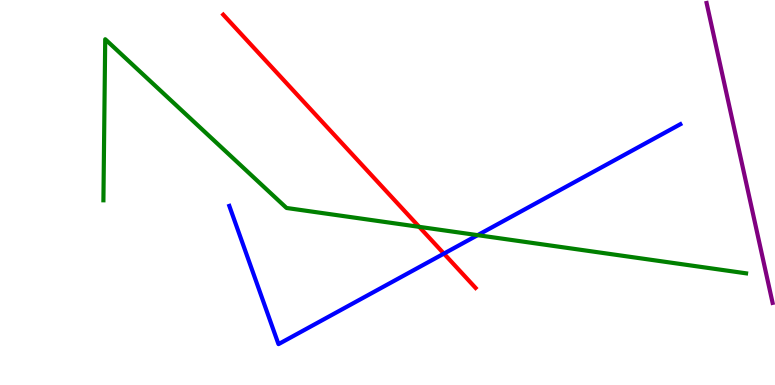[{'lines': ['blue', 'red'], 'intersections': [{'x': 5.73, 'y': 3.41}]}, {'lines': ['green', 'red'], 'intersections': [{'x': 5.41, 'y': 4.11}]}, {'lines': ['purple', 'red'], 'intersections': []}, {'lines': ['blue', 'green'], 'intersections': [{'x': 6.16, 'y': 3.89}]}, {'lines': ['blue', 'purple'], 'intersections': []}, {'lines': ['green', 'purple'], 'intersections': []}]